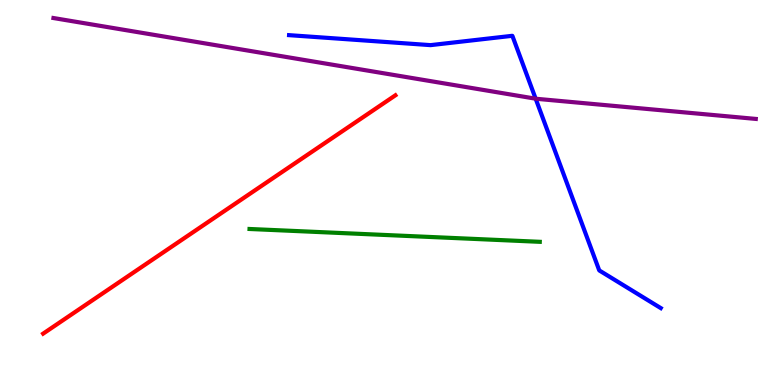[{'lines': ['blue', 'red'], 'intersections': []}, {'lines': ['green', 'red'], 'intersections': []}, {'lines': ['purple', 'red'], 'intersections': []}, {'lines': ['blue', 'green'], 'intersections': []}, {'lines': ['blue', 'purple'], 'intersections': [{'x': 6.91, 'y': 7.44}]}, {'lines': ['green', 'purple'], 'intersections': []}]